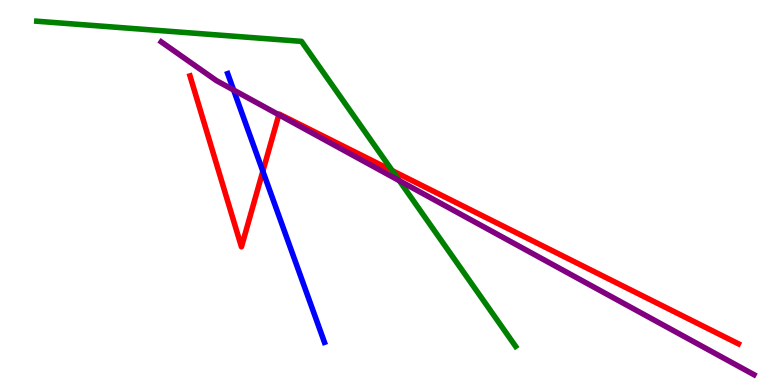[{'lines': ['blue', 'red'], 'intersections': [{'x': 3.39, 'y': 5.55}]}, {'lines': ['green', 'red'], 'intersections': [{'x': 5.06, 'y': 5.57}]}, {'lines': ['purple', 'red'], 'intersections': [{'x': 3.6, 'y': 7.02}]}, {'lines': ['blue', 'green'], 'intersections': []}, {'lines': ['blue', 'purple'], 'intersections': [{'x': 3.01, 'y': 7.66}]}, {'lines': ['green', 'purple'], 'intersections': [{'x': 5.15, 'y': 5.31}]}]